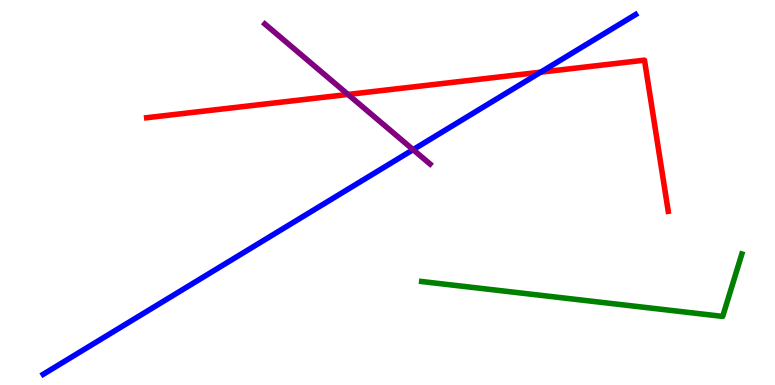[{'lines': ['blue', 'red'], 'intersections': [{'x': 6.98, 'y': 8.13}]}, {'lines': ['green', 'red'], 'intersections': []}, {'lines': ['purple', 'red'], 'intersections': [{'x': 4.49, 'y': 7.55}]}, {'lines': ['blue', 'green'], 'intersections': []}, {'lines': ['blue', 'purple'], 'intersections': [{'x': 5.33, 'y': 6.11}]}, {'lines': ['green', 'purple'], 'intersections': []}]